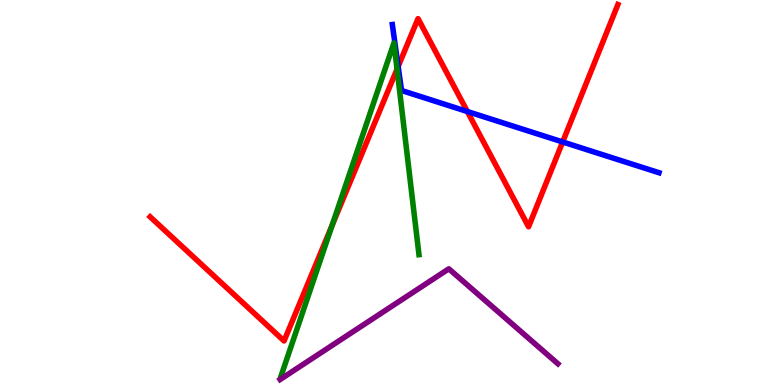[{'lines': ['blue', 'red'], 'intersections': [{'x': 5.14, 'y': 8.27}, {'x': 6.03, 'y': 7.1}, {'x': 7.26, 'y': 6.31}]}, {'lines': ['green', 'red'], 'intersections': [{'x': 4.29, 'y': 4.15}, {'x': 5.12, 'y': 8.2}]}, {'lines': ['purple', 'red'], 'intersections': []}, {'lines': ['blue', 'green'], 'intersections': []}, {'lines': ['blue', 'purple'], 'intersections': []}, {'lines': ['green', 'purple'], 'intersections': []}]